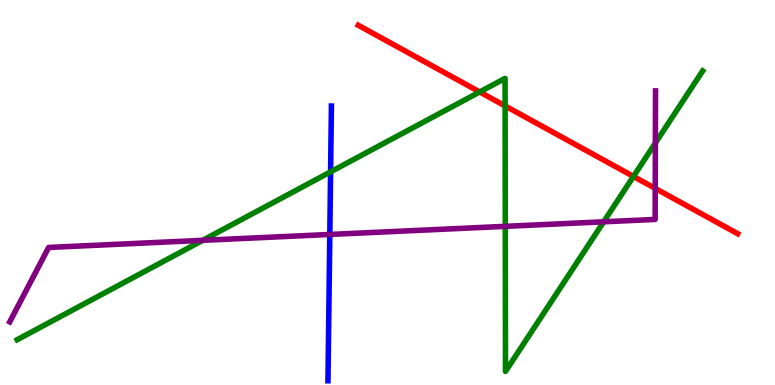[{'lines': ['blue', 'red'], 'intersections': []}, {'lines': ['green', 'red'], 'intersections': [{'x': 6.19, 'y': 7.61}, {'x': 6.52, 'y': 7.25}, {'x': 8.17, 'y': 5.42}]}, {'lines': ['purple', 'red'], 'intersections': [{'x': 8.45, 'y': 5.11}]}, {'lines': ['blue', 'green'], 'intersections': [{'x': 4.27, 'y': 5.54}]}, {'lines': ['blue', 'purple'], 'intersections': [{'x': 4.26, 'y': 3.91}]}, {'lines': ['green', 'purple'], 'intersections': [{'x': 2.62, 'y': 3.76}, {'x': 6.52, 'y': 4.12}, {'x': 7.79, 'y': 4.24}, {'x': 8.46, 'y': 6.29}]}]